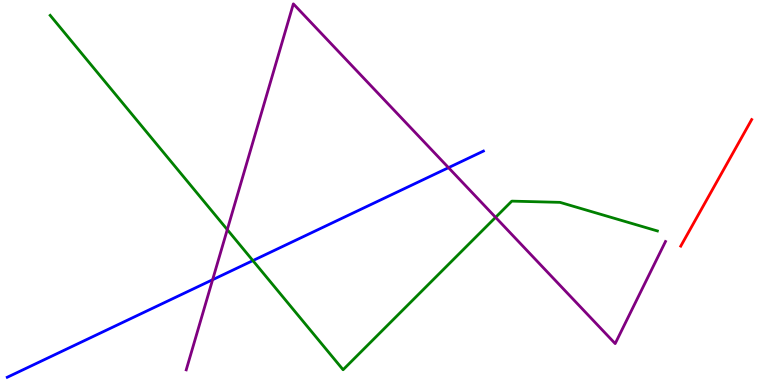[{'lines': ['blue', 'red'], 'intersections': []}, {'lines': ['green', 'red'], 'intersections': []}, {'lines': ['purple', 'red'], 'intersections': []}, {'lines': ['blue', 'green'], 'intersections': [{'x': 3.26, 'y': 3.23}]}, {'lines': ['blue', 'purple'], 'intersections': [{'x': 2.74, 'y': 2.73}, {'x': 5.79, 'y': 5.64}]}, {'lines': ['green', 'purple'], 'intersections': [{'x': 2.93, 'y': 4.04}, {'x': 6.39, 'y': 4.35}]}]